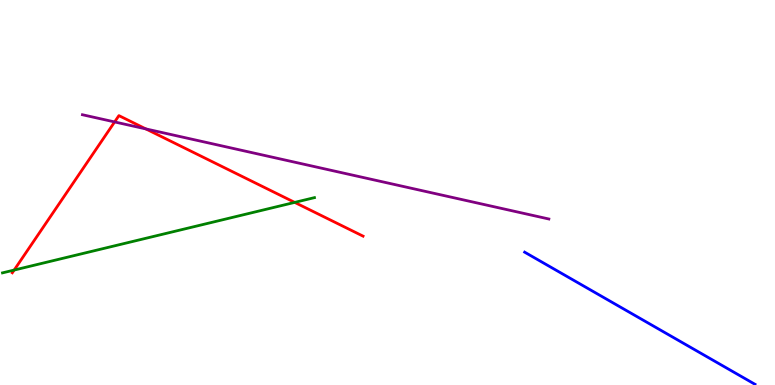[{'lines': ['blue', 'red'], 'intersections': []}, {'lines': ['green', 'red'], 'intersections': [{'x': 0.183, 'y': 2.99}, {'x': 3.8, 'y': 4.74}]}, {'lines': ['purple', 'red'], 'intersections': [{'x': 1.48, 'y': 6.83}, {'x': 1.88, 'y': 6.65}]}, {'lines': ['blue', 'green'], 'intersections': []}, {'lines': ['blue', 'purple'], 'intersections': []}, {'lines': ['green', 'purple'], 'intersections': []}]